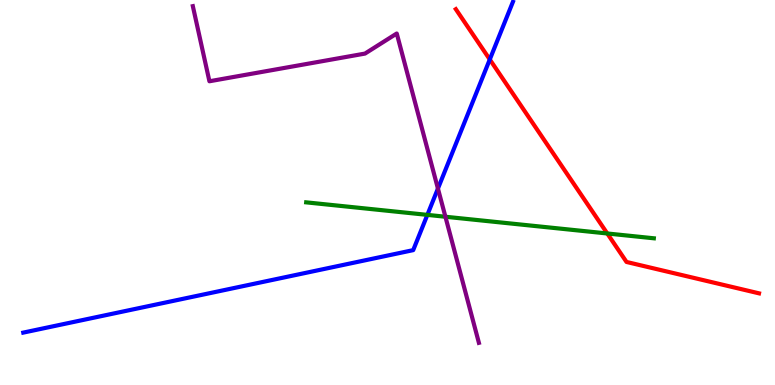[{'lines': ['blue', 'red'], 'intersections': [{'x': 6.32, 'y': 8.46}]}, {'lines': ['green', 'red'], 'intersections': [{'x': 7.84, 'y': 3.94}]}, {'lines': ['purple', 'red'], 'intersections': []}, {'lines': ['blue', 'green'], 'intersections': [{'x': 5.51, 'y': 4.42}]}, {'lines': ['blue', 'purple'], 'intersections': [{'x': 5.65, 'y': 5.1}]}, {'lines': ['green', 'purple'], 'intersections': [{'x': 5.75, 'y': 4.37}]}]